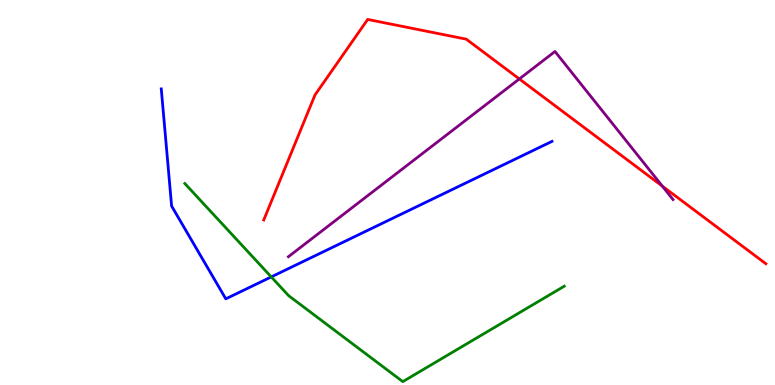[{'lines': ['blue', 'red'], 'intersections': []}, {'lines': ['green', 'red'], 'intersections': []}, {'lines': ['purple', 'red'], 'intersections': [{'x': 6.7, 'y': 7.95}, {'x': 8.55, 'y': 5.17}]}, {'lines': ['blue', 'green'], 'intersections': [{'x': 3.5, 'y': 2.81}]}, {'lines': ['blue', 'purple'], 'intersections': []}, {'lines': ['green', 'purple'], 'intersections': []}]